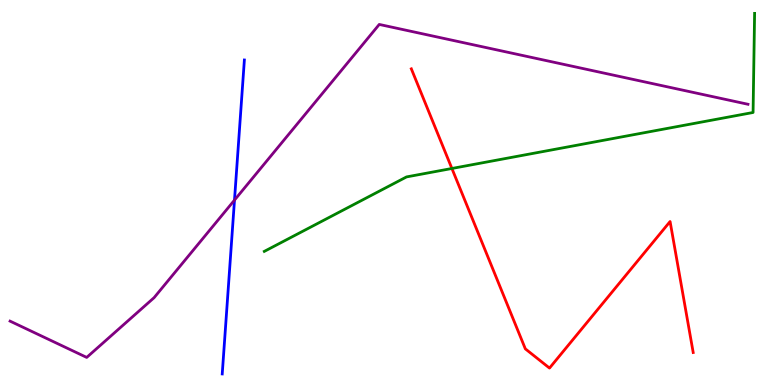[{'lines': ['blue', 'red'], 'intersections': []}, {'lines': ['green', 'red'], 'intersections': [{'x': 5.83, 'y': 5.62}]}, {'lines': ['purple', 'red'], 'intersections': []}, {'lines': ['blue', 'green'], 'intersections': []}, {'lines': ['blue', 'purple'], 'intersections': [{'x': 3.03, 'y': 4.8}]}, {'lines': ['green', 'purple'], 'intersections': []}]